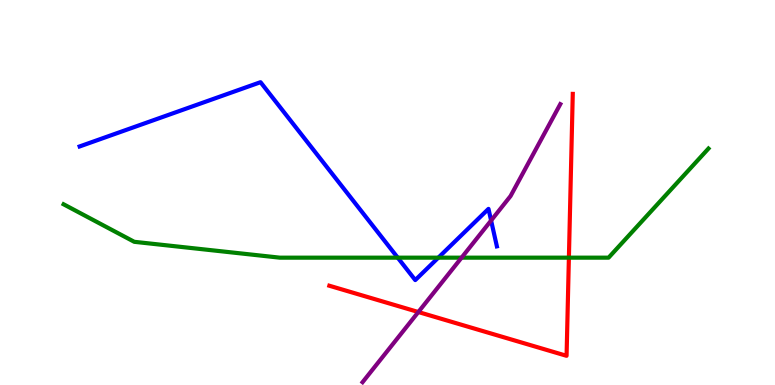[{'lines': ['blue', 'red'], 'intersections': []}, {'lines': ['green', 'red'], 'intersections': [{'x': 7.34, 'y': 3.31}]}, {'lines': ['purple', 'red'], 'intersections': [{'x': 5.4, 'y': 1.9}]}, {'lines': ['blue', 'green'], 'intersections': [{'x': 5.13, 'y': 3.31}, {'x': 5.66, 'y': 3.31}]}, {'lines': ['blue', 'purple'], 'intersections': [{'x': 6.34, 'y': 4.27}]}, {'lines': ['green', 'purple'], 'intersections': [{'x': 5.96, 'y': 3.31}]}]